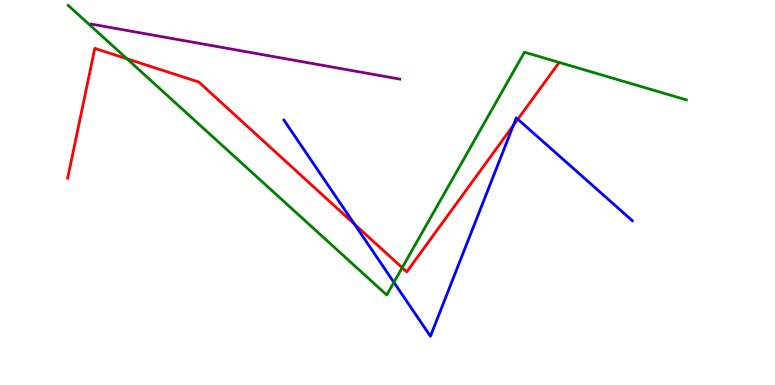[{'lines': ['blue', 'red'], 'intersections': [{'x': 4.57, 'y': 4.18}, {'x': 6.62, 'y': 6.74}, {'x': 6.68, 'y': 6.9}]}, {'lines': ['green', 'red'], 'intersections': [{'x': 1.64, 'y': 8.47}, {'x': 5.19, 'y': 3.05}]}, {'lines': ['purple', 'red'], 'intersections': []}, {'lines': ['blue', 'green'], 'intersections': [{'x': 5.08, 'y': 2.67}]}, {'lines': ['blue', 'purple'], 'intersections': []}, {'lines': ['green', 'purple'], 'intersections': []}]